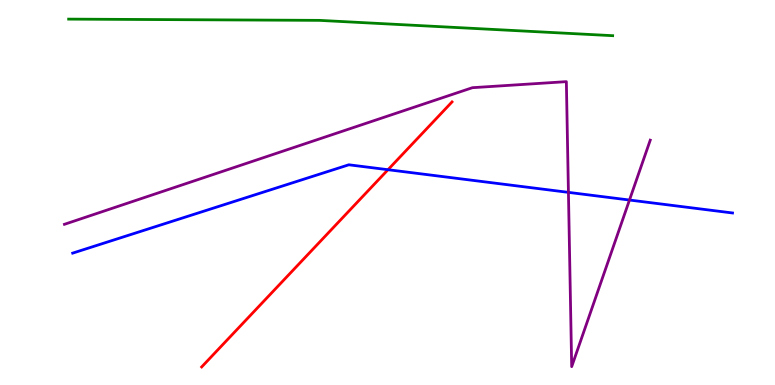[{'lines': ['blue', 'red'], 'intersections': [{'x': 5.01, 'y': 5.59}]}, {'lines': ['green', 'red'], 'intersections': []}, {'lines': ['purple', 'red'], 'intersections': []}, {'lines': ['blue', 'green'], 'intersections': []}, {'lines': ['blue', 'purple'], 'intersections': [{'x': 7.33, 'y': 5.0}, {'x': 8.12, 'y': 4.8}]}, {'lines': ['green', 'purple'], 'intersections': []}]